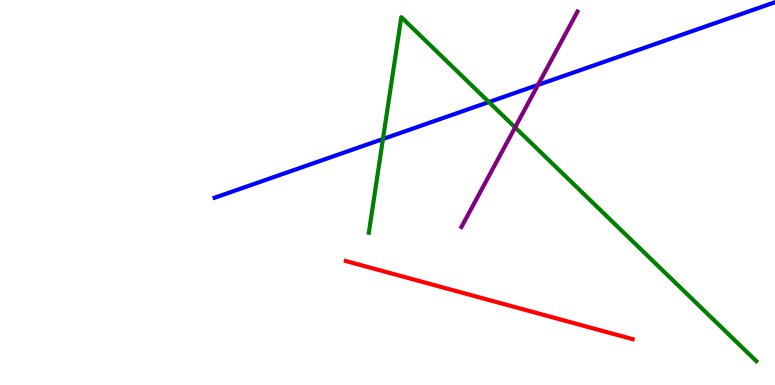[{'lines': ['blue', 'red'], 'intersections': []}, {'lines': ['green', 'red'], 'intersections': []}, {'lines': ['purple', 'red'], 'intersections': []}, {'lines': ['blue', 'green'], 'intersections': [{'x': 4.94, 'y': 6.39}, {'x': 6.31, 'y': 7.35}]}, {'lines': ['blue', 'purple'], 'intersections': [{'x': 6.94, 'y': 7.79}]}, {'lines': ['green', 'purple'], 'intersections': [{'x': 6.65, 'y': 6.69}]}]